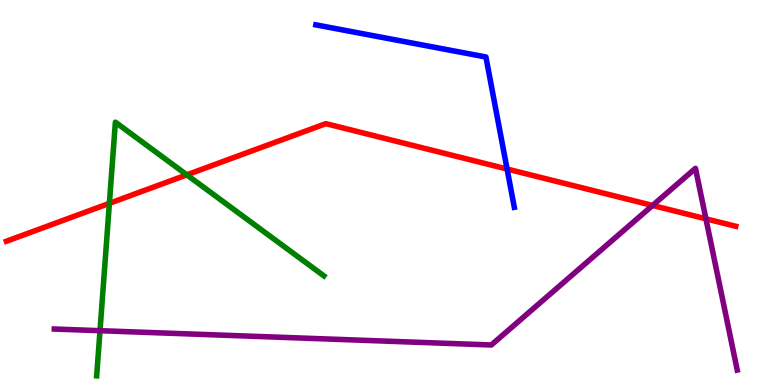[{'lines': ['blue', 'red'], 'intersections': [{'x': 6.54, 'y': 5.61}]}, {'lines': ['green', 'red'], 'intersections': [{'x': 1.41, 'y': 4.72}, {'x': 2.41, 'y': 5.46}]}, {'lines': ['purple', 'red'], 'intersections': [{'x': 8.42, 'y': 4.66}, {'x': 9.11, 'y': 4.32}]}, {'lines': ['blue', 'green'], 'intersections': []}, {'lines': ['blue', 'purple'], 'intersections': []}, {'lines': ['green', 'purple'], 'intersections': [{'x': 1.29, 'y': 1.41}]}]